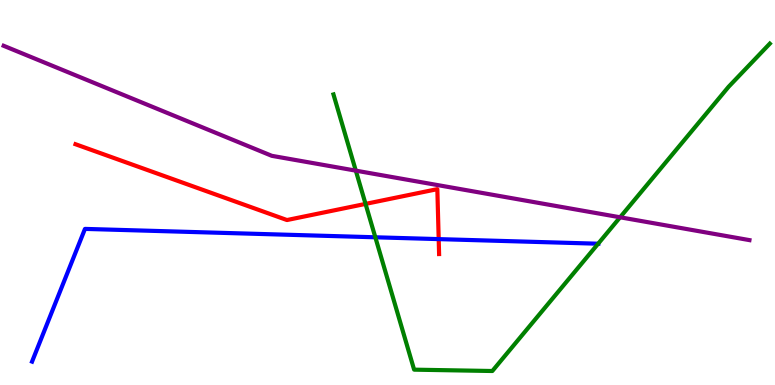[{'lines': ['blue', 'red'], 'intersections': [{'x': 5.66, 'y': 3.79}]}, {'lines': ['green', 'red'], 'intersections': [{'x': 4.72, 'y': 4.7}]}, {'lines': ['purple', 'red'], 'intersections': []}, {'lines': ['blue', 'green'], 'intersections': [{'x': 4.84, 'y': 3.84}, {'x': 7.72, 'y': 3.67}]}, {'lines': ['blue', 'purple'], 'intersections': []}, {'lines': ['green', 'purple'], 'intersections': [{'x': 4.59, 'y': 5.57}, {'x': 8.0, 'y': 4.36}]}]